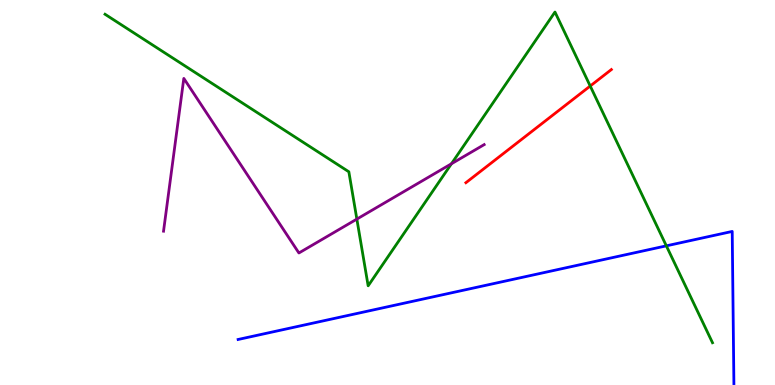[{'lines': ['blue', 'red'], 'intersections': []}, {'lines': ['green', 'red'], 'intersections': [{'x': 7.62, 'y': 7.77}]}, {'lines': ['purple', 'red'], 'intersections': []}, {'lines': ['blue', 'green'], 'intersections': [{'x': 8.6, 'y': 3.61}]}, {'lines': ['blue', 'purple'], 'intersections': []}, {'lines': ['green', 'purple'], 'intersections': [{'x': 4.6, 'y': 4.31}, {'x': 5.83, 'y': 5.75}]}]